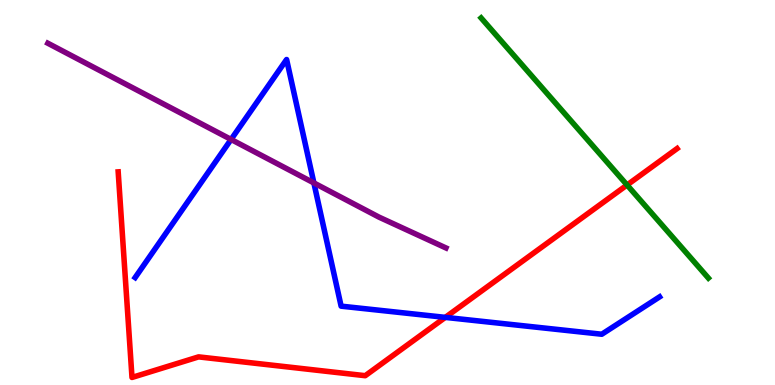[{'lines': ['blue', 'red'], 'intersections': [{'x': 5.75, 'y': 1.76}]}, {'lines': ['green', 'red'], 'intersections': [{'x': 8.09, 'y': 5.19}]}, {'lines': ['purple', 'red'], 'intersections': []}, {'lines': ['blue', 'green'], 'intersections': []}, {'lines': ['blue', 'purple'], 'intersections': [{'x': 2.98, 'y': 6.38}, {'x': 4.05, 'y': 5.25}]}, {'lines': ['green', 'purple'], 'intersections': []}]